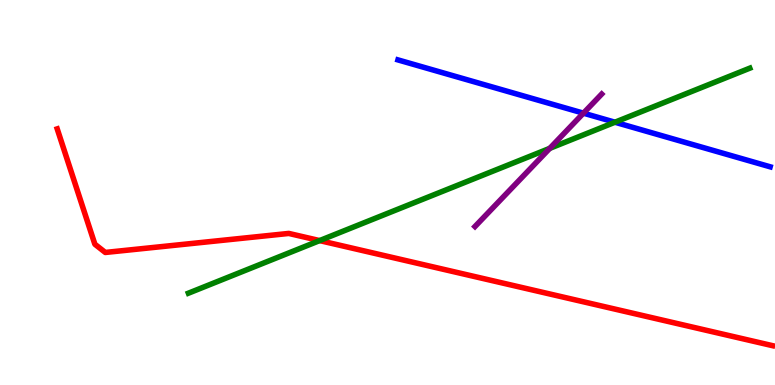[{'lines': ['blue', 'red'], 'intersections': []}, {'lines': ['green', 'red'], 'intersections': [{'x': 4.12, 'y': 3.75}]}, {'lines': ['purple', 'red'], 'intersections': []}, {'lines': ['blue', 'green'], 'intersections': [{'x': 7.93, 'y': 6.83}]}, {'lines': ['blue', 'purple'], 'intersections': [{'x': 7.53, 'y': 7.06}]}, {'lines': ['green', 'purple'], 'intersections': [{'x': 7.09, 'y': 6.15}]}]